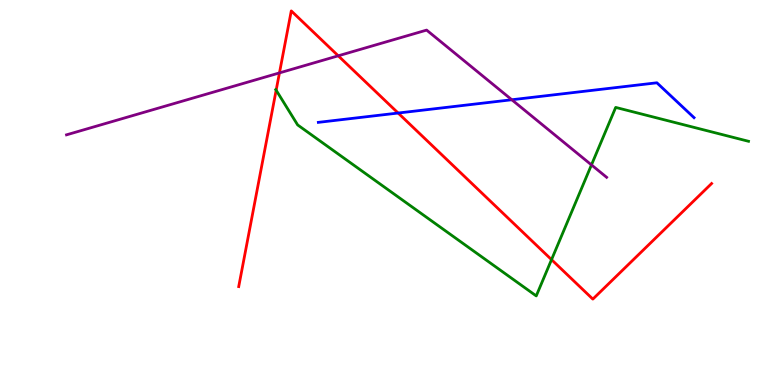[{'lines': ['blue', 'red'], 'intersections': [{'x': 5.14, 'y': 7.06}]}, {'lines': ['green', 'red'], 'intersections': [{'x': 3.56, 'y': 7.66}, {'x': 7.12, 'y': 3.26}]}, {'lines': ['purple', 'red'], 'intersections': [{'x': 3.61, 'y': 8.11}, {'x': 4.36, 'y': 8.55}]}, {'lines': ['blue', 'green'], 'intersections': []}, {'lines': ['blue', 'purple'], 'intersections': [{'x': 6.6, 'y': 7.41}]}, {'lines': ['green', 'purple'], 'intersections': [{'x': 7.63, 'y': 5.72}]}]